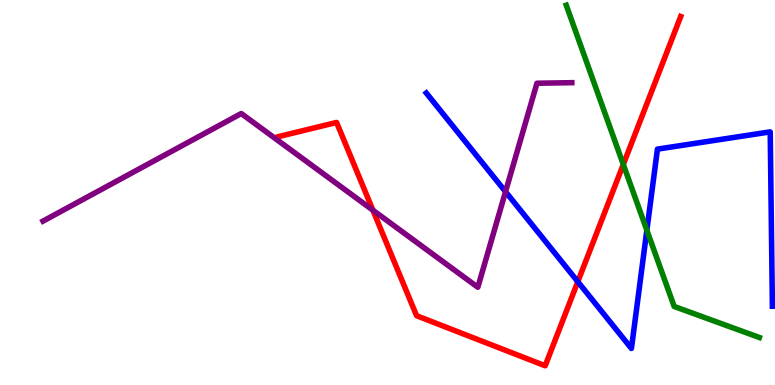[{'lines': ['blue', 'red'], 'intersections': [{'x': 7.46, 'y': 2.68}]}, {'lines': ['green', 'red'], 'intersections': [{'x': 8.04, 'y': 5.73}]}, {'lines': ['purple', 'red'], 'intersections': [{'x': 4.81, 'y': 4.54}]}, {'lines': ['blue', 'green'], 'intersections': [{'x': 8.35, 'y': 4.02}]}, {'lines': ['blue', 'purple'], 'intersections': [{'x': 6.52, 'y': 5.02}]}, {'lines': ['green', 'purple'], 'intersections': []}]